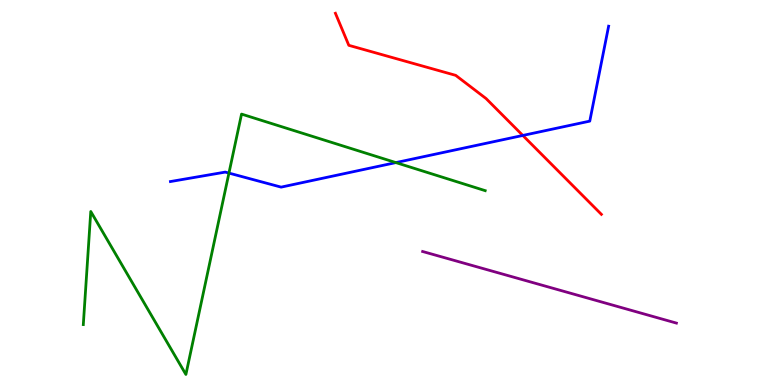[{'lines': ['blue', 'red'], 'intersections': [{'x': 6.75, 'y': 6.48}]}, {'lines': ['green', 'red'], 'intersections': []}, {'lines': ['purple', 'red'], 'intersections': []}, {'lines': ['blue', 'green'], 'intersections': [{'x': 2.95, 'y': 5.5}, {'x': 5.11, 'y': 5.78}]}, {'lines': ['blue', 'purple'], 'intersections': []}, {'lines': ['green', 'purple'], 'intersections': []}]